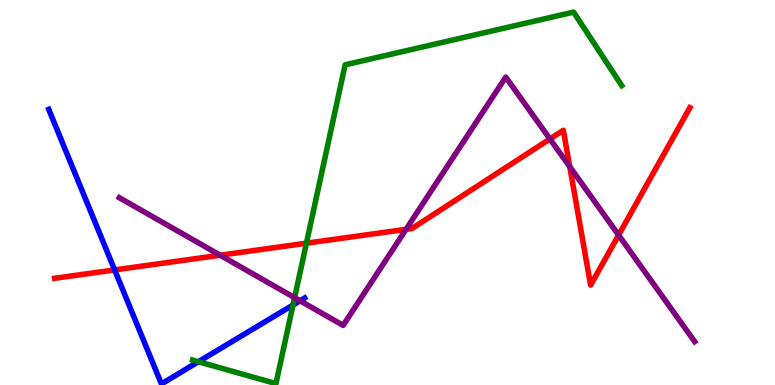[{'lines': ['blue', 'red'], 'intersections': [{'x': 1.48, 'y': 2.99}]}, {'lines': ['green', 'red'], 'intersections': [{'x': 3.95, 'y': 3.68}]}, {'lines': ['purple', 'red'], 'intersections': [{'x': 2.84, 'y': 3.37}, {'x': 5.24, 'y': 4.04}, {'x': 7.1, 'y': 6.39}, {'x': 7.35, 'y': 5.67}, {'x': 7.98, 'y': 3.89}]}, {'lines': ['blue', 'green'], 'intersections': [{'x': 2.56, 'y': 0.605}, {'x': 3.78, 'y': 2.08}]}, {'lines': ['blue', 'purple'], 'intersections': [{'x': 3.87, 'y': 2.19}]}, {'lines': ['green', 'purple'], 'intersections': [{'x': 3.8, 'y': 2.27}]}]